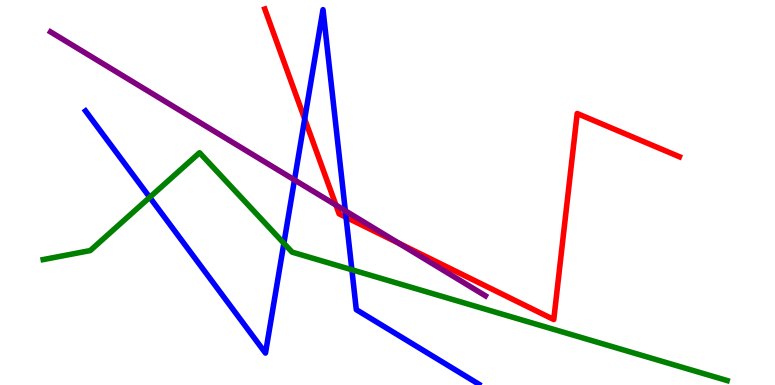[{'lines': ['blue', 'red'], 'intersections': [{'x': 3.93, 'y': 6.91}, {'x': 4.47, 'y': 4.36}]}, {'lines': ['green', 'red'], 'intersections': []}, {'lines': ['purple', 'red'], 'intersections': [{'x': 4.33, 'y': 4.67}, {'x': 5.15, 'y': 3.68}]}, {'lines': ['blue', 'green'], 'intersections': [{'x': 1.93, 'y': 4.87}, {'x': 3.66, 'y': 3.68}, {'x': 4.54, 'y': 2.99}]}, {'lines': ['blue', 'purple'], 'intersections': [{'x': 3.8, 'y': 5.33}, {'x': 4.46, 'y': 4.53}]}, {'lines': ['green', 'purple'], 'intersections': []}]